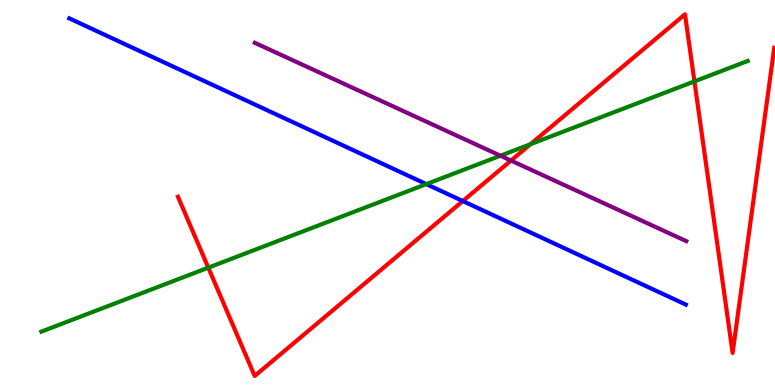[{'lines': ['blue', 'red'], 'intersections': [{'x': 5.97, 'y': 4.78}]}, {'lines': ['green', 'red'], 'intersections': [{'x': 2.69, 'y': 3.05}, {'x': 6.84, 'y': 6.25}, {'x': 8.96, 'y': 7.89}]}, {'lines': ['purple', 'red'], 'intersections': [{'x': 6.59, 'y': 5.83}]}, {'lines': ['blue', 'green'], 'intersections': [{'x': 5.5, 'y': 5.22}]}, {'lines': ['blue', 'purple'], 'intersections': []}, {'lines': ['green', 'purple'], 'intersections': [{'x': 6.46, 'y': 5.96}]}]